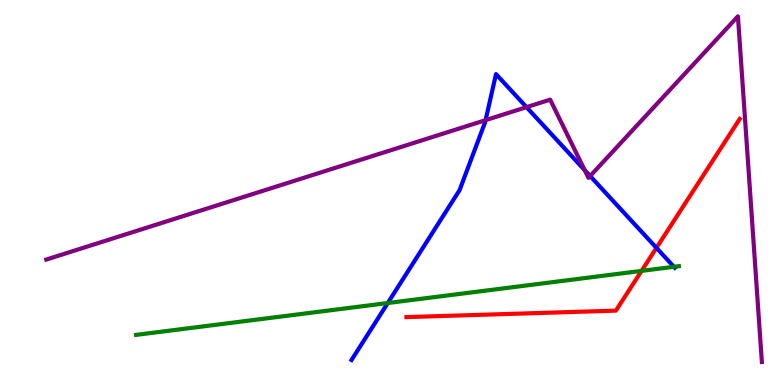[{'lines': ['blue', 'red'], 'intersections': [{'x': 8.47, 'y': 3.56}]}, {'lines': ['green', 'red'], 'intersections': [{'x': 8.28, 'y': 2.96}]}, {'lines': ['purple', 'red'], 'intersections': []}, {'lines': ['blue', 'green'], 'intersections': [{'x': 5.0, 'y': 2.13}, {'x': 8.7, 'y': 3.07}]}, {'lines': ['blue', 'purple'], 'intersections': [{'x': 6.27, 'y': 6.88}, {'x': 6.79, 'y': 7.22}, {'x': 7.54, 'y': 5.58}, {'x': 7.61, 'y': 5.43}]}, {'lines': ['green', 'purple'], 'intersections': []}]